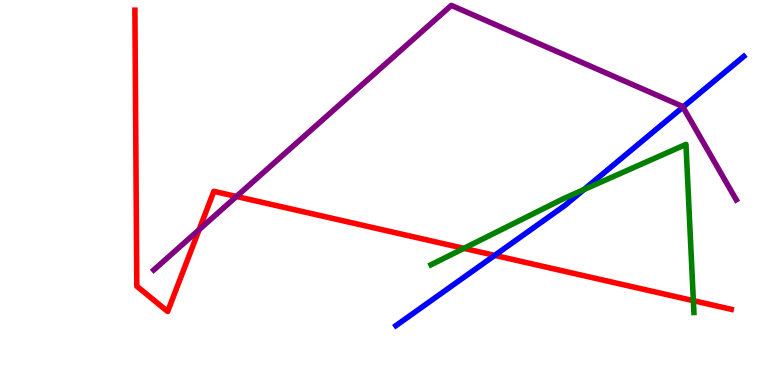[{'lines': ['blue', 'red'], 'intersections': [{'x': 6.38, 'y': 3.37}]}, {'lines': ['green', 'red'], 'intersections': [{'x': 5.99, 'y': 3.55}, {'x': 8.95, 'y': 2.19}]}, {'lines': ['purple', 'red'], 'intersections': [{'x': 2.57, 'y': 4.03}, {'x': 3.05, 'y': 4.9}]}, {'lines': ['blue', 'green'], 'intersections': [{'x': 7.53, 'y': 5.08}]}, {'lines': ['blue', 'purple'], 'intersections': [{'x': 8.81, 'y': 7.22}]}, {'lines': ['green', 'purple'], 'intersections': []}]